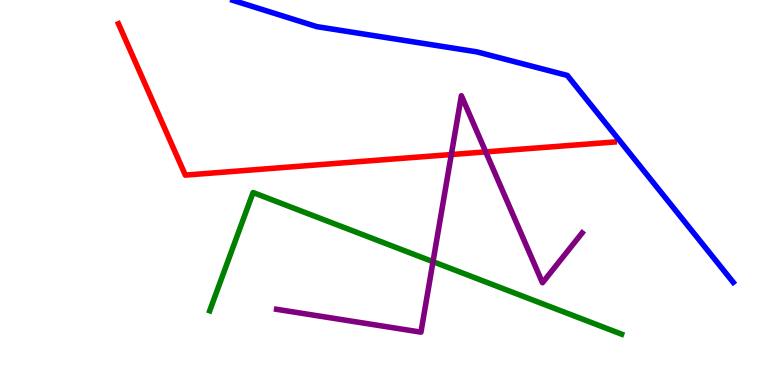[{'lines': ['blue', 'red'], 'intersections': []}, {'lines': ['green', 'red'], 'intersections': []}, {'lines': ['purple', 'red'], 'intersections': [{'x': 5.82, 'y': 5.99}, {'x': 6.27, 'y': 6.05}]}, {'lines': ['blue', 'green'], 'intersections': []}, {'lines': ['blue', 'purple'], 'intersections': []}, {'lines': ['green', 'purple'], 'intersections': [{'x': 5.59, 'y': 3.2}]}]